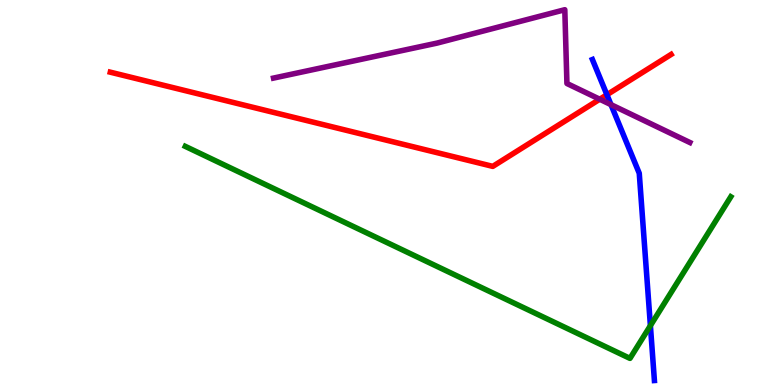[{'lines': ['blue', 'red'], 'intersections': [{'x': 7.83, 'y': 7.54}]}, {'lines': ['green', 'red'], 'intersections': []}, {'lines': ['purple', 'red'], 'intersections': [{'x': 7.74, 'y': 7.42}]}, {'lines': ['blue', 'green'], 'intersections': [{'x': 8.39, 'y': 1.54}]}, {'lines': ['blue', 'purple'], 'intersections': [{'x': 7.88, 'y': 7.28}]}, {'lines': ['green', 'purple'], 'intersections': []}]